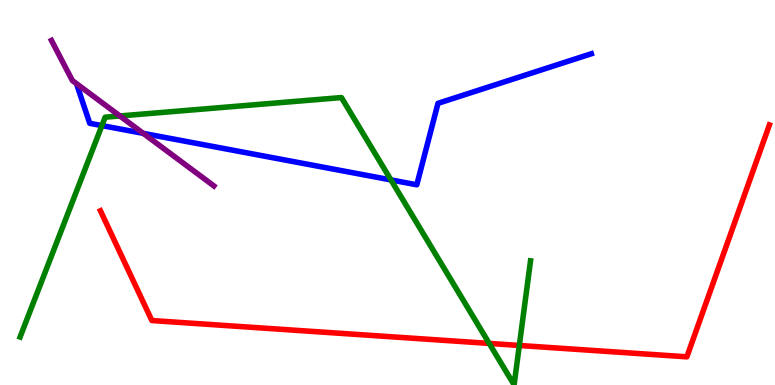[{'lines': ['blue', 'red'], 'intersections': []}, {'lines': ['green', 'red'], 'intersections': [{'x': 6.31, 'y': 1.08}, {'x': 6.7, 'y': 1.03}]}, {'lines': ['purple', 'red'], 'intersections': []}, {'lines': ['blue', 'green'], 'intersections': [{'x': 1.31, 'y': 6.74}, {'x': 5.04, 'y': 5.33}]}, {'lines': ['blue', 'purple'], 'intersections': [{'x': 1.85, 'y': 6.54}]}, {'lines': ['green', 'purple'], 'intersections': [{'x': 1.55, 'y': 6.99}]}]